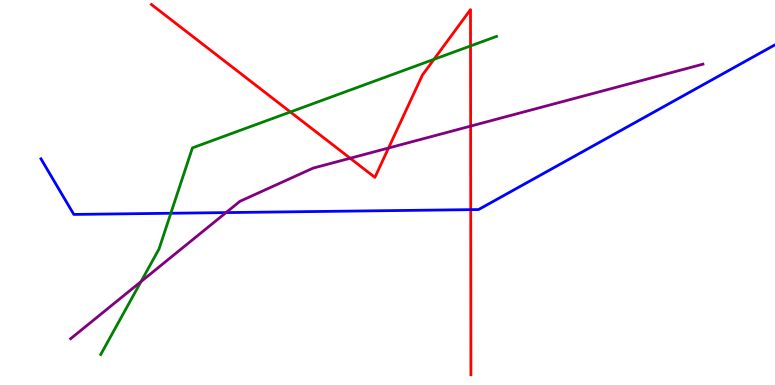[{'lines': ['blue', 'red'], 'intersections': [{'x': 6.07, 'y': 4.55}]}, {'lines': ['green', 'red'], 'intersections': [{'x': 3.75, 'y': 7.09}, {'x': 5.6, 'y': 8.46}, {'x': 6.07, 'y': 8.81}]}, {'lines': ['purple', 'red'], 'intersections': [{'x': 4.52, 'y': 5.89}, {'x': 5.01, 'y': 6.16}, {'x': 6.07, 'y': 6.72}]}, {'lines': ['blue', 'green'], 'intersections': [{'x': 2.2, 'y': 4.46}]}, {'lines': ['blue', 'purple'], 'intersections': [{'x': 2.92, 'y': 4.48}]}, {'lines': ['green', 'purple'], 'intersections': [{'x': 1.82, 'y': 2.69}]}]